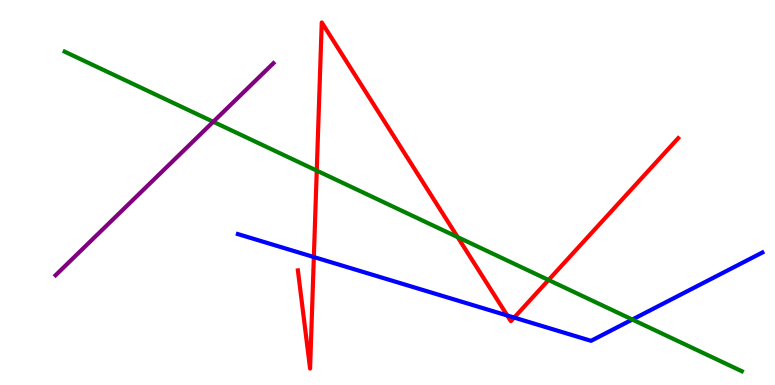[{'lines': ['blue', 'red'], 'intersections': [{'x': 4.05, 'y': 3.32}, {'x': 6.55, 'y': 1.81}, {'x': 6.63, 'y': 1.75}]}, {'lines': ['green', 'red'], 'intersections': [{'x': 4.09, 'y': 5.57}, {'x': 5.91, 'y': 3.84}, {'x': 7.08, 'y': 2.73}]}, {'lines': ['purple', 'red'], 'intersections': []}, {'lines': ['blue', 'green'], 'intersections': [{'x': 8.16, 'y': 1.7}]}, {'lines': ['blue', 'purple'], 'intersections': []}, {'lines': ['green', 'purple'], 'intersections': [{'x': 2.75, 'y': 6.84}]}]